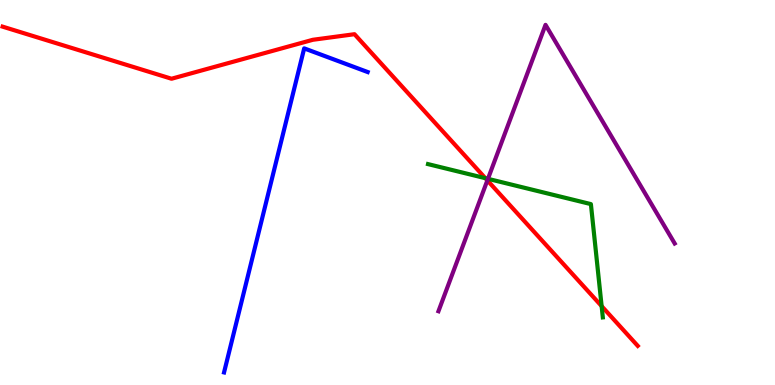[{'lines': ['blue', 'red'], 'intersections': []}, {'lines': ['green', 'red'], 'intersections': [{'x': 6.26, 'y': 5.37}, {'x': 7.76, 'y': 2.05}]}, {'lines': ['purple', 'red'], 'intersections': [{'x': 6.29, 'y': 5.31}]}, {'lines': ['blue', 'green'], 'intersections': []}, {'lines': ['blue', 'purple'], 'intersections': []}, {'lines': ['green', 'purple'], 'intersections': [{'x': 6.3, 'y': 5.36}]}]